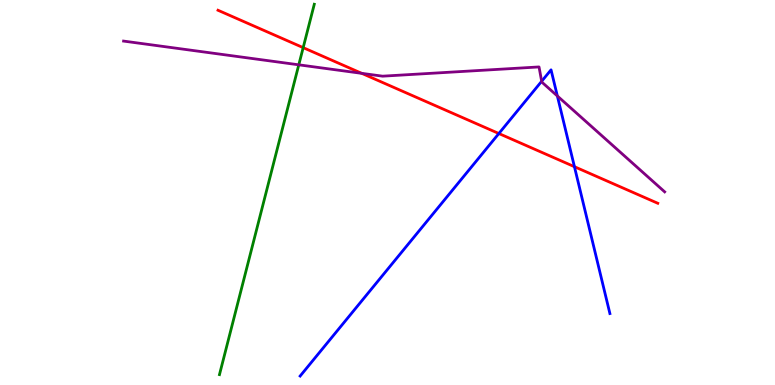[{'lines': ['blue', 'red'], 'intersections': [{'x': 6.44, 'y': 6.53}, {'x': 7.41, 'y': 5.67}]}, {'lines': ['green', 'red'], 'intersections': [{'x': 3.91, 'y': 8.76}]}, {'lines': ['purple', 'red'], 'intersections': [{'x': 4.67, 'y': 8.09}]}, {'lines': ['blue', 'green'], 'intersections': []}, {'lines': ['blue', 'purple'], 'intersections': [{'x': 6.99, 'y': 7.89}, {'x': 7.19, 'y': 7.51}]}, {'lines': ['green', 'purple'], 'intersections': [{'x': 3.86, 'y': 8.32}]}]